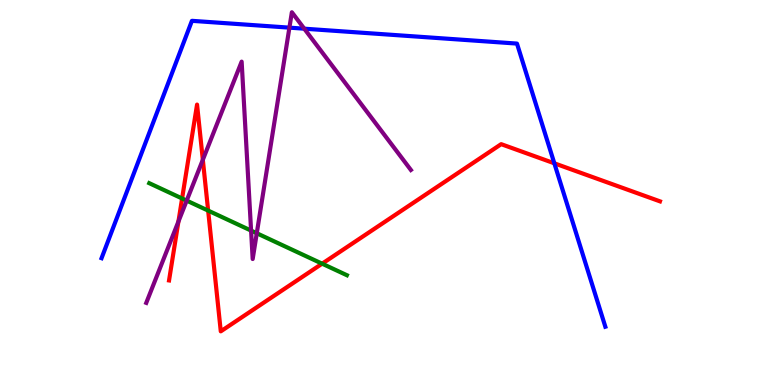[{'lines': ['blue', 'red'], 'intersections': [{'x': 7.15, 'y': 5.76}]}, {'lines': ['green', 'red'], 'intersections': [{'x': 2.35, 'y': 4.84}, {'x': 2.69, 'y': 4.53}, {'x': 4.16, 'y': 3.15}]}, {'lines': ['purple', 'red'], 'intersections': [{'x': 2.3, 'y': 4.25}, {'x': 2.62, 'y': 5.85}]}, {'lines': ['blue', 'green'], 'intersections': []}, {'lines': ['blue', 'purple'], 'intersections': [{'x': 3.73, 'y': 9.28}, {'x': 3.93, 'y': 9.25}]}, {'lines': ['green', 'purple'], 'intersections': [{'x': 2.41, 'y': 4.79}, {'x': 3.24, 'y': 4.01}, {'x': 3.31, 'y': 3.94}]}]